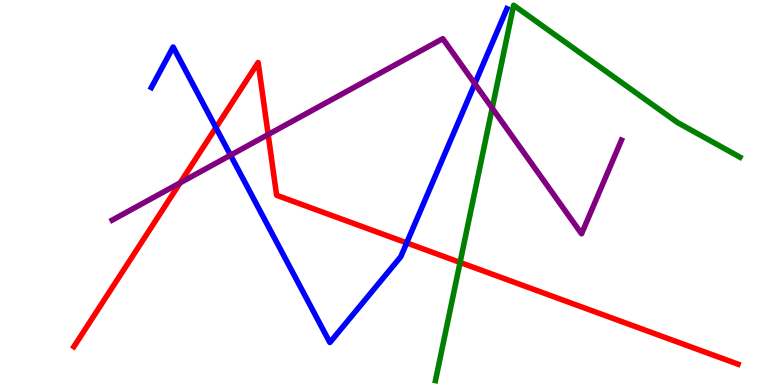[{'lines': ['blue', 'red'], 'intersections': [{'x': 2.79, 'y': 6.68}, {'x': 5.25, 'y': 3.69}]}, {'lines': ['green', 'red'], 'intersections': [{'x': 5.94, 'y': 3.18}]}, {'lines': ['purple', 'red'], 'intersections': [{'x': 2.32, 'y': 5.25}, {'x': 3.46, 'y': 6.51}]}, {'lines': ['blue', 'green'], 'intersections': []}, {'lines': ['blue', 'purple'], 'intersections': [{'x': 2.97, 'y': 5.97}, {'x': 6.13, 'y': 7.83}]}, {'lines': ['green', 'purple'], 'intersections': [{'x': 6.35, 'y': 7.19}]}]